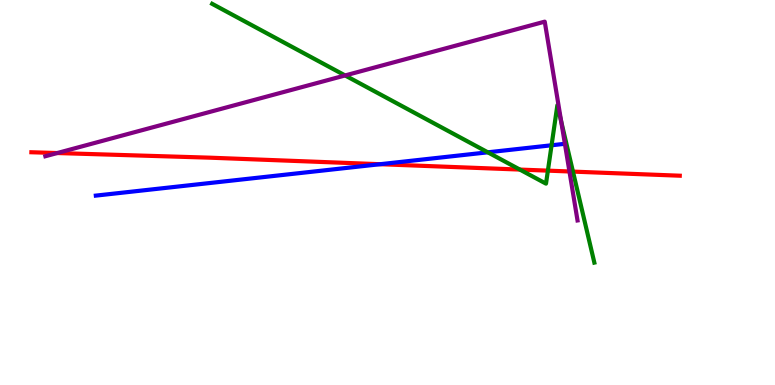[{'lines': ['blue', 'red'], 'intersections': [{'x': 4.9, 'y': 5.73}]}, {'lines': ['green', 'red'], 'intersections': [{'x': 6.71, 'y': 5.6}, {'x': 7.07, 'y': 5.57}, {'x': 7.39, 'y': 5.54}]}, {'lines': ['purple', 'red'], 'intersections': [{'x': 0.739, 'y': 6.02}, {'x': 7.35, 'y': 5.55}]}, {'lines': ['blue', 'green'], 'intersections': [{'x': 6.29, 'y': 6.04}, {'x': 7.12, 'y': 6.23}]}, {'lines': ['blue', 'purple'], 'intersections': []}, {'lines': ['green', 'purple'], 'intersections': [{'x': 4.45, 'y': 8.04}, {'x': 7.24, 'y': 6.84}]}]